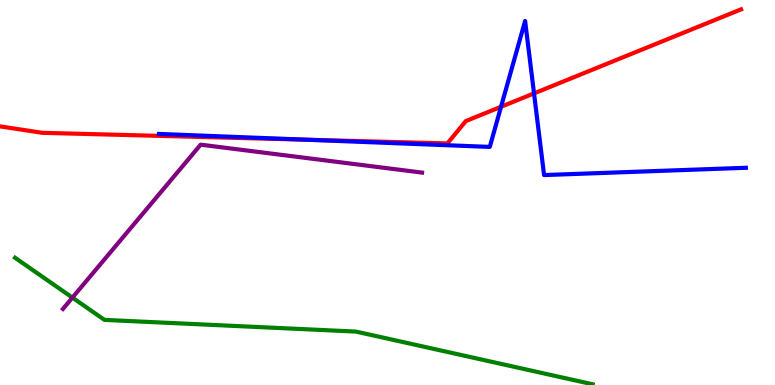[{'lines': ['blue', 'red'], 'intersections': [{'x': 3.96, 'y': 6.37}, {'x': 6.47, 'y': 7.23}, {'x': 6.89, 'y': 7.57}]}, {'lines': ['green', 'red'], 'intersections': []}, {'lines': ['purple', 'red'], 'intersections': []}, {'lines': ['blue', 'green'], 'intersections': []}, {'lines': ['blue', 'purple'], 'intersections': []}, {'lines': ['green', 'purple'], 'intersections': [{'x': 0.934, 'y': 2.27}]}]